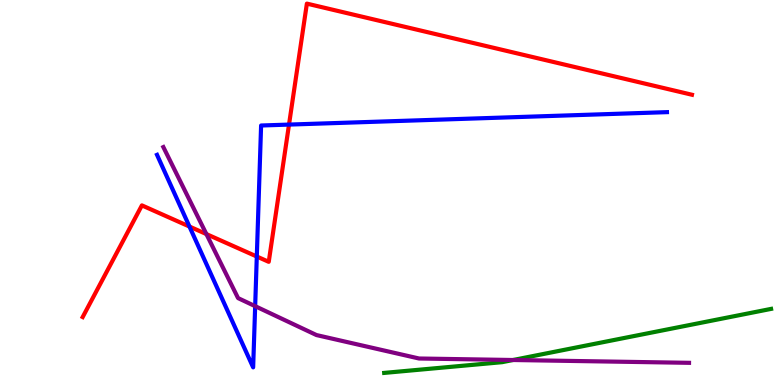[{'lines': ['blue', 'red'], 'intersections': [{'x': 2.44, 'y': 4.12}, {'x': 3.31, 'y': 3.34}, {'x': 3.73, 'y': 6.76}]}, {'lines': ['green', 'red'], 'intersections': []}, {'lines': ['purple', 'red'], 'intersections': [{'x': 2.66, 'y': 3.92}]}, {'lines': ['blue', 'green'], 'intersections': []}, {'lines': ['blue', 'purple'], 'intersections': [{'x': 3.29, 'y': 2.05}]}, {'lines': ['green', 'purple'], 'intersections': [{'x': 6.62, 'y': 0.649}]}]